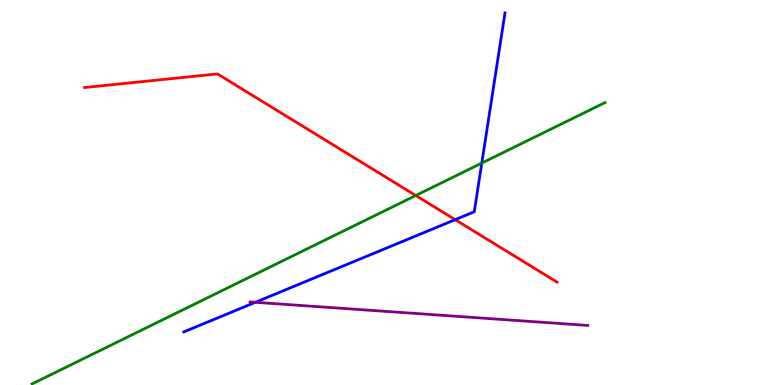[{'lines': ['blue', 'red'], 'intersections': [{'x': 5.87, 'y': 4.29}]}, {'lines': ['green', 'red'], 'intersections': [{'x': 5.36, 'y': 4.92}]}, {'lines': ['purple', 'red'], 'intersections': []}, {'lines': ['blue', 'green'], 'intersections': [{'x': 6.22, 'y': 5.76}]}, {'lines': ['blue', 'purple'], 'intersections': [{'x': 3.3, 'y': 2.15}]}, {'lines': ['green', 'purple'], 'intersections': []}]